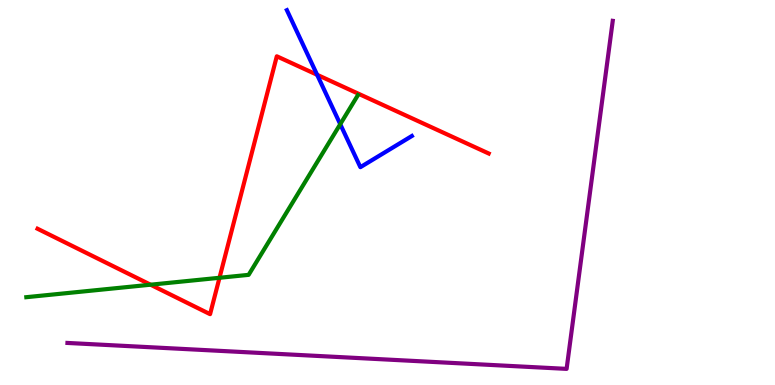[{'lines': ['blue', 'red'], 'intersections': [{'x': 4.09, 'y': 8.06}]}, {'lines': ['green', 'red'], 'intersections': [{'x': 1.94, 'y': 2.61}, {'x': 2.83, 'y': 2.78}]}, {'lines': ['purple', 'red'], 'intersections': []}, {'lines': ['blue', 'green'], 'intersections': [{'x': 4.39, 'y': 6.77}]}, {'lines': ['blue', 'purple'], 'intersections': []}, {'lines': ['green', 'purple'], 'intersections': []}]